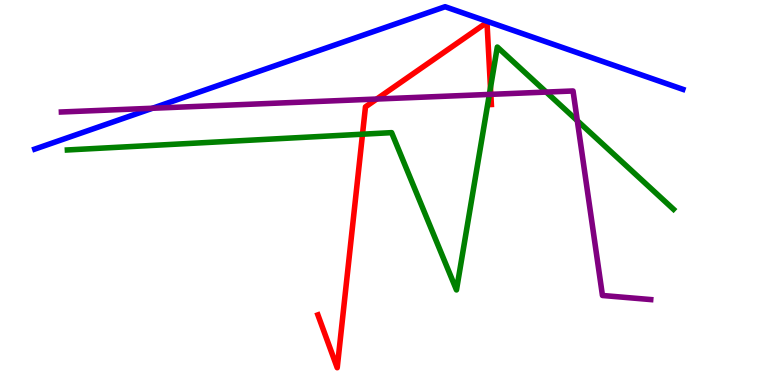[{'lines': ['blue', 'red'], 'intersections': []}, {'lines': ['green', 'red'], 'intersections': [{'x': 4.68, 'y': 6.51}, {'x': 6.33, 'y': 7.72}]}, {'lines': ['purple', 'red'], 'intersections': [{'x': 4.86, 'y': 7.43}, {'x': 6.33, 'y': 7.55}]}, {'lines': ['blue', 'green'], 'intersections': []}, {'lines': ['blue', 'purple'], 'intersections': [{'x': 1.97, 'y': 7.19}]}, {'lines': ['green', 'purple'], 'intersections': [{'x': 6.31, 'y': 7.55}, {'x': 7.05, 'y': 7.61}, {'x': 7.45, 'y': 6.87}]}]